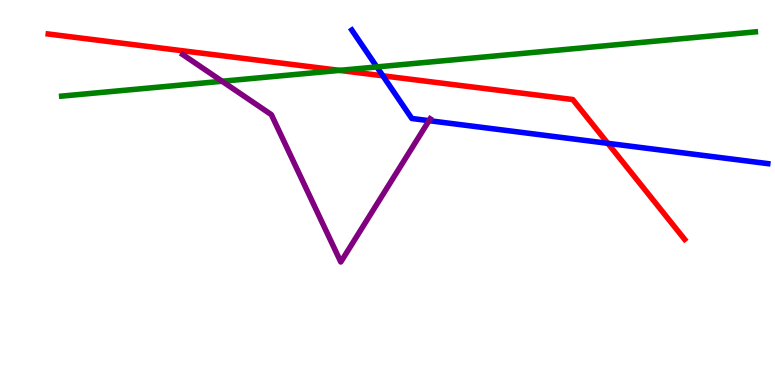[{'lines': ['blue', 'red'], 'intersections': [{'x': 4.94, 'y': 8.03}, {'x': 7.84, 'y': 6.28}]}, {'lines': ['green', 'red'], 'intersections': [{'x': 4.38, 'y': 8.17}]}, {'lines': ['purple', 'red'], 'intersections': []}, {'lines': ['blue', 'green'], 'intersections': [{'x': 4.86, 'y': 8.26}]}, {'lines': ['blue', 'purple'], 'intersections': [{'x': 5.54, 'y': 6.87}]}, {'lines': ['green', 'purple'], 'intersections': [{'x': 2.87, 'y': 7.89}]}]